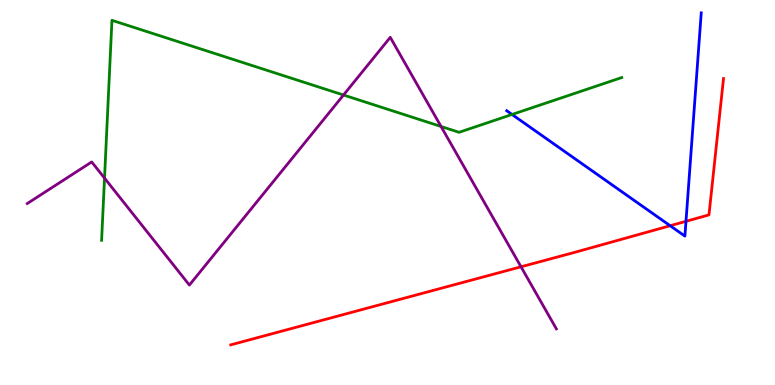[{'lines': ['blue', 'red'], 'intersections': [{'x': 8.65, 'y': 4.14}, {'x': 8.85, 'y': 4.25}]}, {'lines': ['green', 'red'], 'intersections': []}, {'lines': ['purple', 'red'], 'intersections': [{'x': 6.72, 'y': 3.07}]}, {'lines': ['blue', 'green'], 'intersections': [{'x': 6.61, 'y': 7.03}]}, {'lines': ['blue', 'purple'], 'intersections': []}, {'lines': ['green', 'purple'], 'intersections': [{'x': 1.35, 'y': 5.37}, {'x': 4.43, 'y': 7.53}, {'x': 5.69, 'y': 6.71}]}]